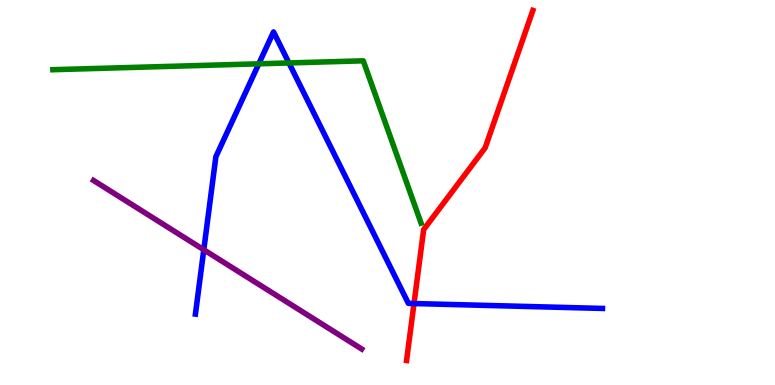[{'lines': ['blue', 'red'], 'intersections': [{'x': 5.34, 'y': 2.12}]}, {'lines': ['green', 'red'], 'intersections': []}, {'lines': ['purple', 'red'], 'intersections': []}, {'lines': ['blue', 'green'], 'intersections': [{'x': 3.34, 'y': 8.34}, {'x': 3.73, 'y': 8.36}]}, {'lines': ['blue', 'purple'], 'intersections': [{'x': 2.63, 'y': 3.51}]}, {'lines': ['green', 'purple'], 'intersections': []}]